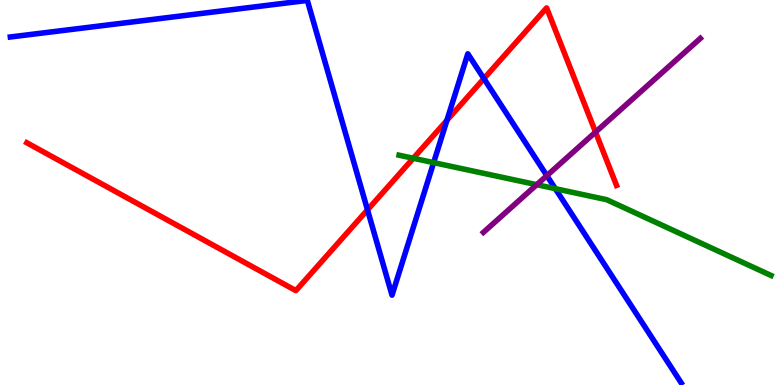[{'lines': ['blue', 'red'], 'intersections': [{'x': 4.74, 'y': 4.55}, {'x': 5.77, 'y': 6.87}, {'x': 6.24, 'y': 7.96}]}, {'lines': ['green', 'red'], 'intersections': [{'x': 5.33, 'y': 5.89}]}, {'lines': ['purple', 'red'], 'intersections': [{'x': 7.68, 'y': 6.57}]}, {'lines': ['blue', 'green'], 'intersections': [{'x': 5.6, 'y': 5.78}, {'x': 7.17, 'y': 5.1}]}, {'lines': ['blue', 'purple'], 'intersections': [{'x': 7.06, 'y': 5.44}]}, {'lines': ['green', 'purple'], 'intersections': [{'x': 6.93, 'y': 5.2}]}]